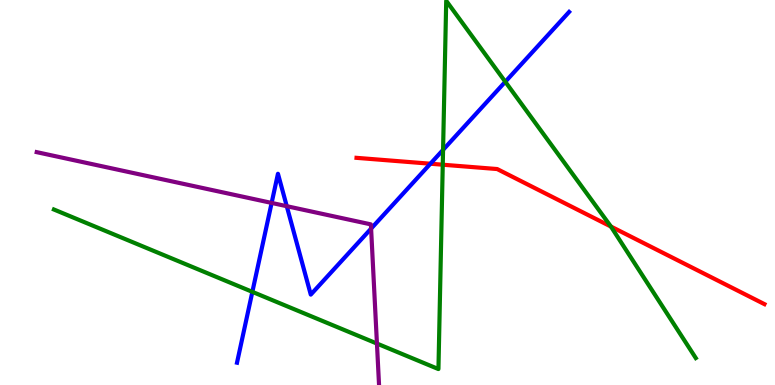[{'lines': ['blue', 'red'], 'intersections': [{'x': 5.55, 'y': 5.75}]}, {'lines': ['green', 'red'], 'intersections': [{'x': 5.71, 'y': 5.72}, {'x': 7.88, 'y': 4.12}]}, {'lines': ['purple', 'red'], 'intersections': []}, {'lines': ['blue', 'green'], 'intersections': [{'x': 3.26, 'y': 2.42}, {'x': 5.72, 'y': 6.11}, {'x': 6.52, 'y': 7.88}]}, {'lines': ['blue', 'purple'], 'intersections': [{'x': 3.5, 'y': 4.73}, {'x': 3.7, 'y': 4.64}, {'x': 4.79, 'y': 4.06}]}, {'lines': ['green', 'purple'], 'intersections': [{'x': 4.86, 'y': 1.08}]}]